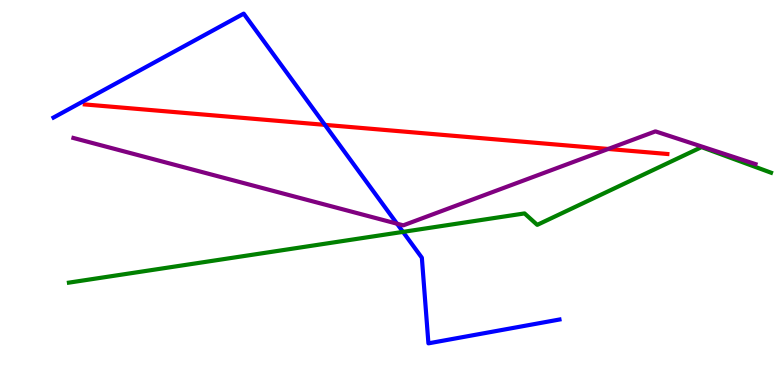[{'lines': ['blue', 'red'], 'intersections': [{'x': 4.19, 'y': 6.76}]}, {'lines': ['green', 'red'], 'intersections': []}, {'lines': ['purple', 'red'], 'intersections': [{'x': 7.85, 'y': 6.13}]}, {'lines': ['blue', 'green'], 'intersections': [{'x': 5.2, 'y': 3.98}]}, {'lines': ['blue', 'purple'], 'intersections': [{'x': 5.12, 'y': 4.19}]}, {'lines': ['green', 'purple'], 'intersections': []}]